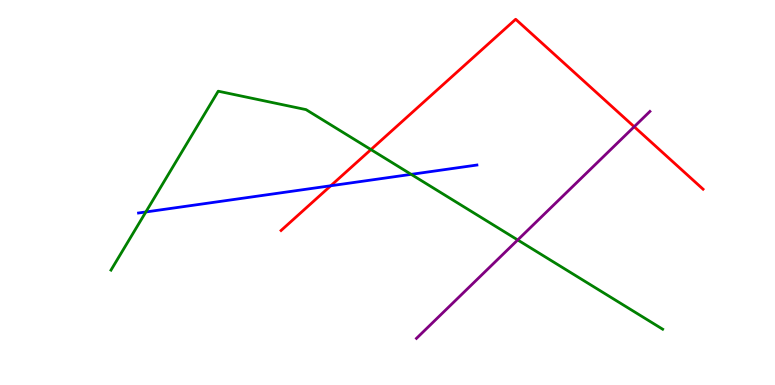[{'lines': ['blue', 'red'], 'intersections': [{'x': 4.27, 'y': 5.18}]}, {'lines': ['green', 'red'], 'intersections': [{'x': 4.79, 'y': 6.11}]}, {'lines': ['purple', 'red'], 'intersections': [{'x': 8.18, 'y': 6.71}]}, {'lines': ['blue', 'green'], 'intersections': [{'x': 1.88, 'y': 4.49}, {'x': 5.31, 'y': 5.47}]}, {'lines': ['blue', 'purple'], 'intersections': []}, {'lines': ['green', 'purple'], 'intersections': [{'x': 6.68, 'y': 3.77}]}]